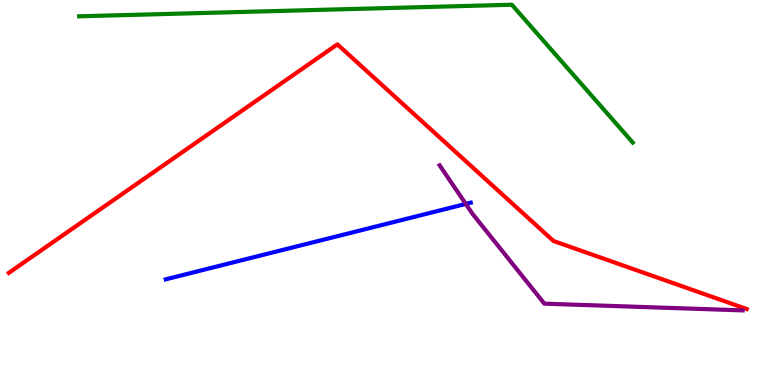[{'lines': ['blue', 'red'], 'intersections': []}, {'lines': ['green', 'red'], 'intersections': []}, {'lines': ['purple', 'red'], 'intersections': []}, {'lines': ['blue', 'green'], 'intersections': []}, {'lines': ['blue', 'purple'], 'intersections': [{'x': 6.01, 'y': 4.7}]}, {'lines': ['green', 'purple'], 'intersections': []}]